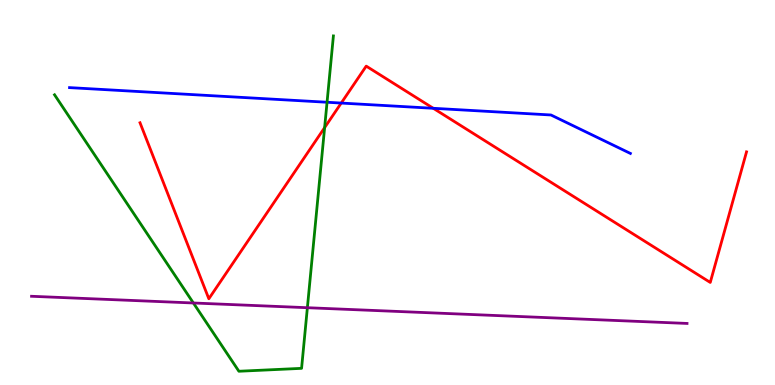[{'lines': ['blue', 'red'], 'intersections': [{'x': 4.4, 'y': 7.32}, {'x': 5.59, 'y': 7.19}]}, {'lines': ['green', 'red'], 'intersections': [{'x': 4.19, 'y': 6.69}]}, {'lines': ['purple', 'red'], 'intersections': []}, {'lines': ['blue', 'green'], 'intersections': [{'x': 4.22, 'y': 7.34}]}, {'lines': ['blue', 'purple'], 'intersections': []}, {'lines': ['green', 'purple'], 'intersections': [{'x': 2.5, 'y': 2.13}, {'x': 3.97, 'y': 2.01}]}]